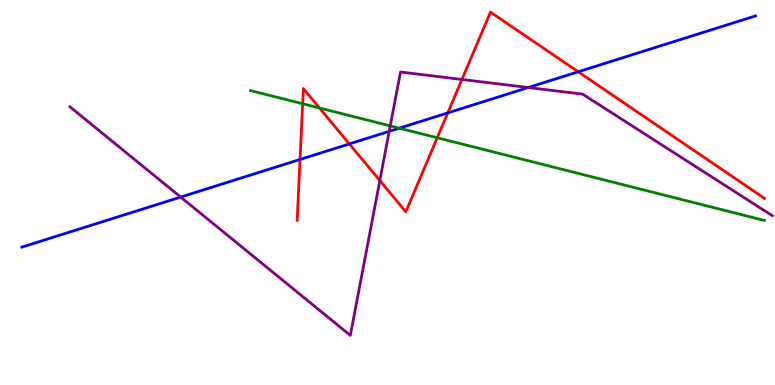[{'lines': ['blue', 'red'], 'intersections': [{'x': 3.87, 'y': 5.86}, {'x': 4.51, 'y': 6.26}, {'x': 5.78, 'y': 7.07}, {'x': 7.46, 'y': 8.14}]}, {'lines': ['green', 'red'], 'intersections': [{'x': 3.91, 'y': 7.31}, {'x': 4.12, 'y': 7.19}, {'x': 5.64, 'y': 6.42}]}, {'lines': ['purple', 'red'], 'intersections': [{'x': 4.9, 'y': 5.31}, {'x': 5.96, 'y': 7.94}]}, {'lines': ['blue', 'green'], 'intersections': [{'x': 5.15, 'y': 6.67}]}, {'lines': ['blue', 'purple'], 'intersections': [{'x': 2.33, 'y': 4.88}, {'x': 5.02, 'y': 6.59}, {'x': 6.82, 'y': 7.73}]}, {'lines': ['green', 'purple'], 'intersections': [{'x': 5.04, 'y': 6.73}]}]